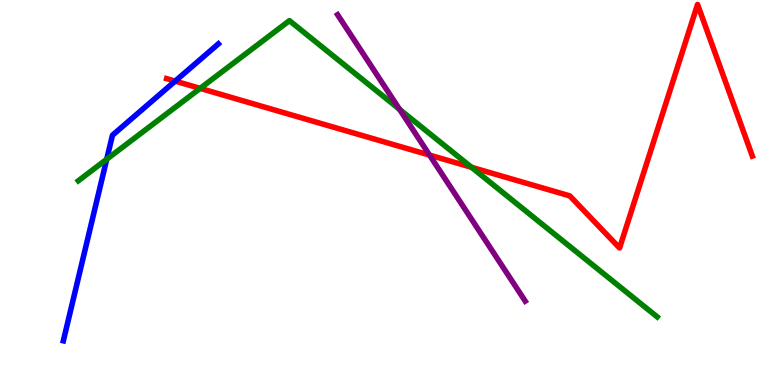[{'lines': ['blue', 'red'], 'intersections': [{'x': 2.26, 'y': 7.89}]}, {'lines': ['green', 'red'], 'intersections': [{'x': 2.58, 'y': 7.7}, {'x': 6.08, 'y': 5.66}]}, {'lines': ['purple', 'red'], 'intersections': [{'x': 5.54, 'y': 5.97}]}, {'lines': ['blue', 'green'], 'intersections': [{'x': 1.38, 'y': 5.86}]}, {'lines': ['blue', 'purple'], 'intersections': []}, {'lines': ['green', 'purple'], 'intersections': [{'x': 5.16, 'y': 7.16}]}]